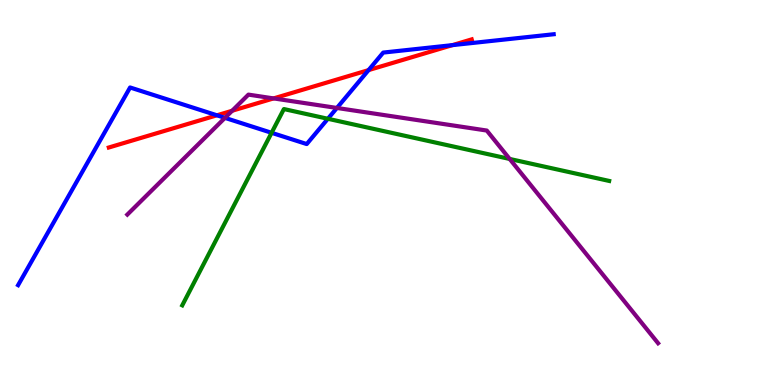[{'lines': ['blue', 'red'], 'intersections': [{'x': 2.8, 'y': 7.01}, {'x': 4.76, 'y': 8.18}, {'x': 5.84, 'y': 8.83}]}, {'lines': ['green', 'red'], 'intersections': []}, {'lines': ['purple', 'red'], 'intersections': [{'x': 3.0, 'y': 7.12}, {'x': 3.53, 'y': 7.44}]}, {'lines': ['blue', 'green'], 'intersections': [{'x': 3.5, 'y': 6.55}, {'x': 4.23, 'y': 6.92}]}, {'lines': ['blue', 'purple'], 'intersections': [{'x': 2.9, 'y': 6.94}, {'x': 4.35, 'y': 7.2}]}, {'lines': ['green', 'purple'], 'intersections': [{'x': 6.58, 'y': 5.87}]}]